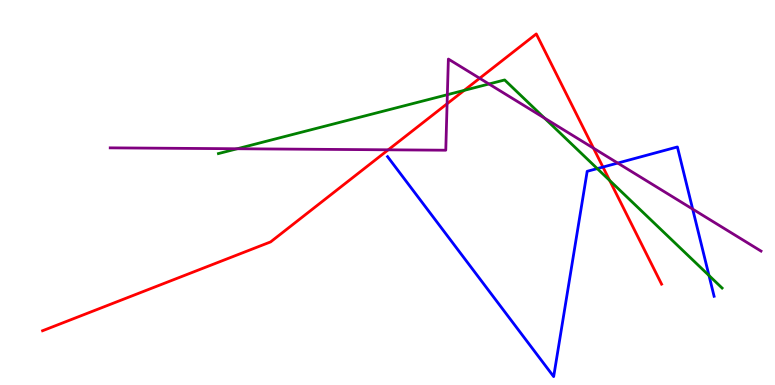[{'lines': ['blue', 'red'], 'intersections': [{'x': 7.78, 'y': 5.66}]}, {'lines': ['green', 'red'], 'intersections': [{'x': 5.99, 'y': 7.65}, {'x': 7.87, 'y': 5.31}]}, {'lines': ['purple', 'red'], 'intersections': [{'x': 5.01, 'y': 6.11}, {'x': 5.77, 'y': 7.31}, {'x': 6.19, 'y': 7.97}, {'x': 7.66, 'y': 6.15}]}, {'lines': ['blue', 'green'], 'intersections': [{'x': 7.71, 'y': 5.62}, {'x': 9.15, 'y': 2.84}]}, {'lines': ['blue', 'purple'], 'intersections': [{'x': 7.97, 'y': 5.76}, {'x': 8.94, 'y': 4.57}]}, {'lines': ['green', 'purple'], 'intersections': [{'x': 3.06, 'y': 6.14}, {'x': 5.77, 'y': 7.54}, {'x': 6.31, 'y': 7.82}, {'x': 7.03, 'y': 6.93}]}]